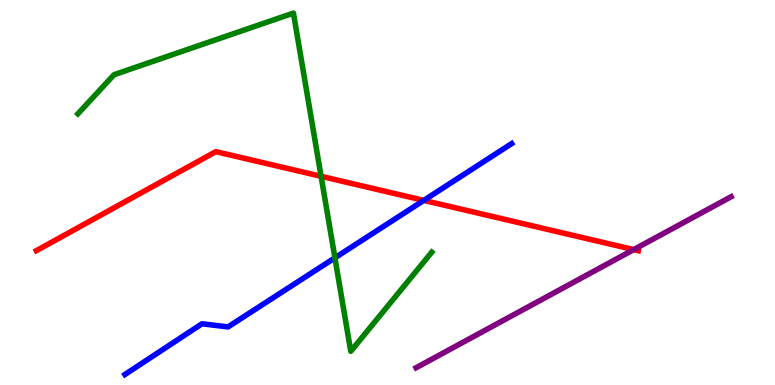[{'lines': ['blue', 'red'], 'intersections': [{'x': 5.47, 'y': 4.8}]}, {'lines': ['green', 'red'], 'intersections': [{'x': 4.14, 'y': 5.42}]}, {'lines': ['purple', 'red'], 'intersections': [{'x': 8.18, 'y': 3.52}]}, {'lines': ['blue', 'green'], 'intersections': [{'x': 4.32, 'y': 3.3}]}, {'lines': ['blue', 'purple'], 'intersections': []}, {'lines': ['green', 'purple'], 'intersections': []}]